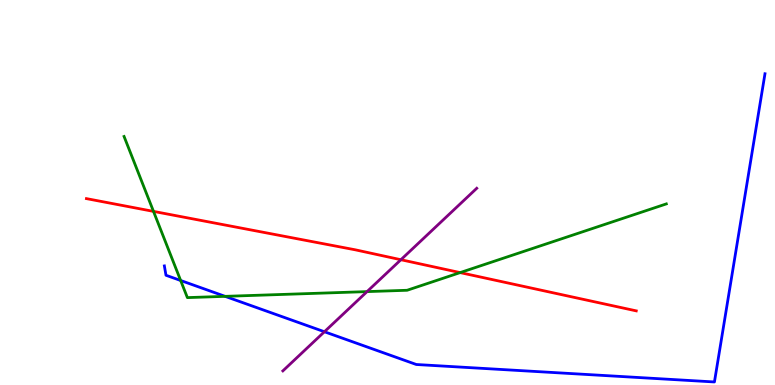[{'lines': ['blue', 'red'], 'intersections': []}, {'lines': ['green', 'red'], 'intersections': [{'x': 1.98, 'y': 4.51}, {'x': 5.94, 'y': 2.92}]}, {'lines': ['purple', 'red'], 'intersections': [{'x': 5.17, 'y': 3.25}]}, {'lines': ['blue', 'green'], 'intersections': [{'x': 2.33, 'y': 2.71}, {'x': 2.9, 'y': 2.3}]}, {'lines': ['blue', 'purple'], 'intersections': [{'x': 4.19, 'y': 1.38}]}, {'lines': ['green', 'purple'], 'intersections': [{'x': 4.74, 'y': 2.43}]}]